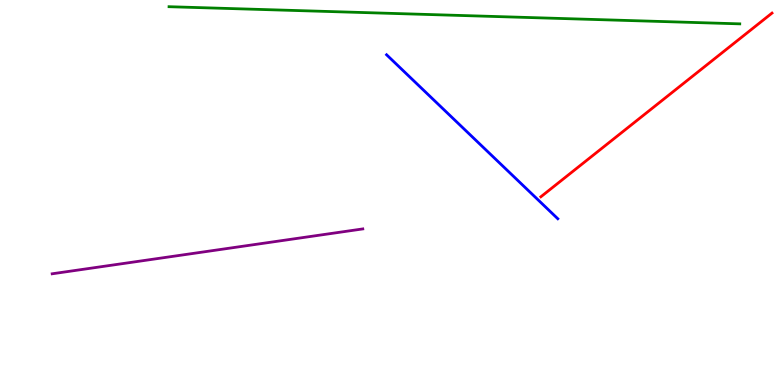[{'lines': ['blue', 'red'], 'intersections': []}, {'lines': ['green', 'red'], 'intersections': []}, {'lines': ['purple', 'red'], 'intersections': []}, {'lines': ['blue', 'green'], 'intersections': []}, {'lines': ['blue', 'purple'], 'intersections': []}, {'lines': ['green', 'purple'], 'intersections': []}]